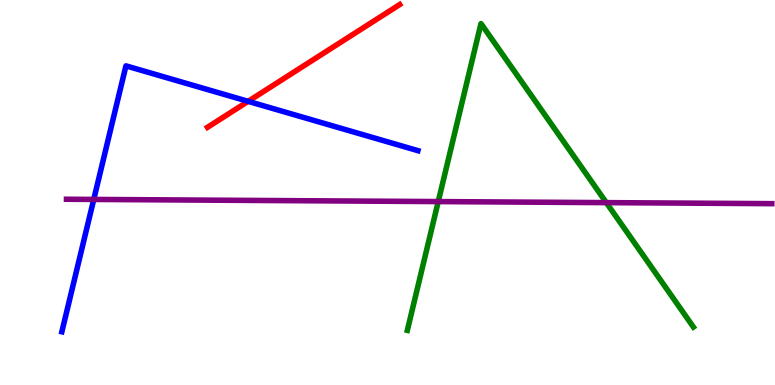[{'lines': ['blue', 'red'], 'intersections': [{'x': 3.2, 'y': 7.37}]}, {'lines': ['green', 'red'], 'intersections': []}, {'lines': ['purple', 'red'], 'intersections': []}, {'lines': ['blue', 'green'], 'intersections': []}, {'lines': ['blue', 'purple'], 'intersections': [{'x': 1.21, 'y': 4.82}]}, {'lines': ['green', 'purple'], 'intersections': [{'x': 5.65, 'y': 4.76}, {'x': 7.82, 'y': 4.74}]}]